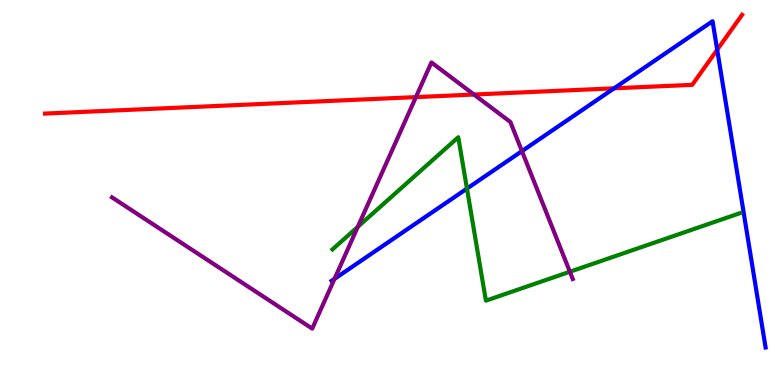[{'lines': ['blue', 'red'], 'intersections': [{'x': 7.92, 'y': 7.71}, {'x': 9.25, 'y': 8.71}]}, {'lines': ['green', 'red'], 'intersections': []}, {'lines': ['purple', 'red'], 'intersections': [{'x': 5.37, 'y': 7.48}, {'x': 6.12, 'y': 7.54}]}, {'lines': ['blue', 'green'], 'intersections': [{'x': 6.03, 'y': 5.1}]}, {'lines': ['blue', 'purple'], 'intersections': [{'x': 4.32, 'y': 2.76}, {'x': 6.73, 'y': 6.07}]}, {'lines': ['green', 'purple'], 'intersections': [{'x': 4.62, 'y': 4.11}, {'x': 7.35, 'y': 2.94}]}]